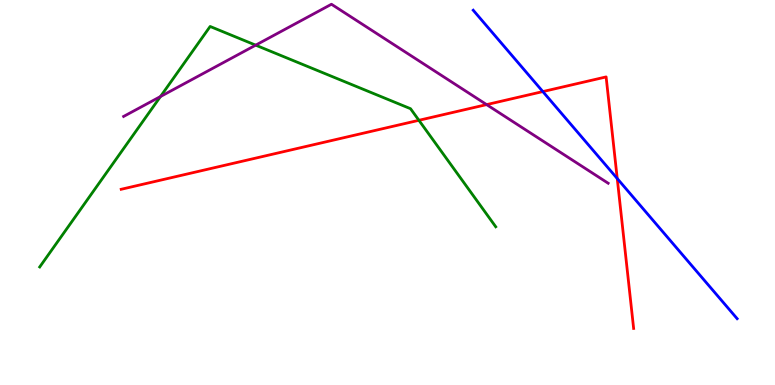[{'lines': ['blue', 'red'], 'intersections': [{'x': 7.0, 'y': 7.62}, {'x': 7.96, 'y': 5.36}]}, {'lines': ['green', 'red'], 'intersections': [{'x': 5.41, 'y': 6.88}]}, {'lines': ['purple', 'red'], 'intersections': [{'x': 6.28, 'y': 7.28}]}, {'lines': ['blue', 'green'], 'intersections': []}, {'lines': ['blue', 'purple'], 'intersections': []}, {'lines': ['green', 'purple'], 'intersections': [{'x': 2.07, 'y': 7.49}, {'x': 3.3, 'y': 8.83}]}]